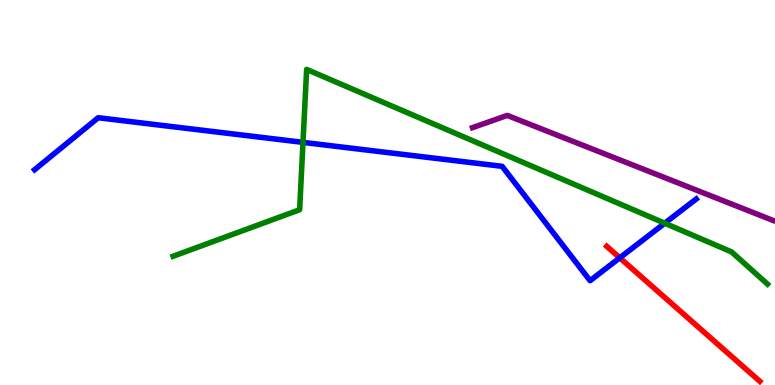[{'lines': ['blue', 'red'], 'intersections': [{'x': 8.0, 'y': 3.3}]}, {'lines': ['green', 'red'], 'intersections': []}, {'lines': ['purple', 'red'], 'intersections': []}, {'lines': ['blue', 'green'], 'intersections': [{'x': 3.91, 'y': 6.3}, {'x': 8.58, 'y': 4.2}]}, {'lines': ['blue', 'purple'], 'intersections': []}, {'lines': ['green', 'purple'], 'intersections': []}]